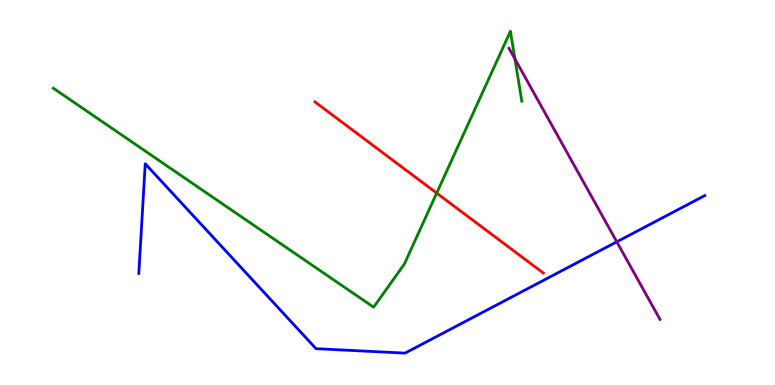[{'lines': ['blue', 'red'], 'intersections': []}, {'lines': ['green', 'red'], 'intersections': [{'x': 5.63, 'y': 4.98}]}, {'lines': ['purple', 'red'], 'intersections': []}, {'lines': ['blue', 'green'], 'intersections': []}, {'lines': ['blue', 'purple'], 'intersections': [{'x': 7.96, 'y': 3.72}]}, {'lines': ['green', 'purple'], 'intersections': [{'x': 6.64, 'y': 8.47}]}]